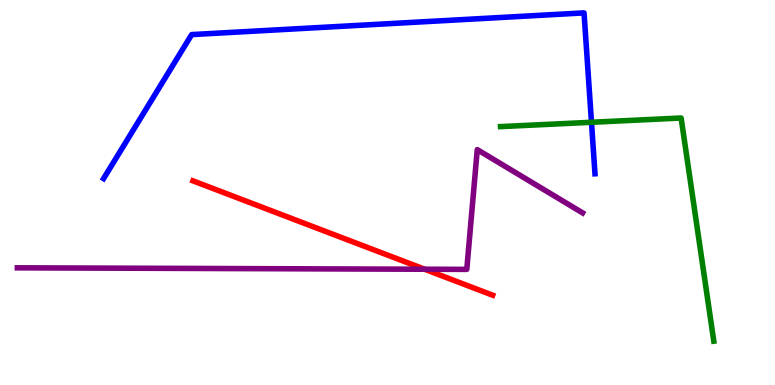[{'lines': ['blue', 'red'], 'intersections': []}, {'lines': ['green', 'red'], 'intersections': []}, {'lines': ['purple', 'red'], 'intersections': [{'x': 5.48, 'y': 3.01}]}, {'lines': ['blue', 'green'], 'intersections': [{'x': 7.63, 'y': 6.82}]}, {'lines': ['blue', 'purple'], 'intersections': []}, {'lines': ['green', 'purple'], 'intersections': []}]